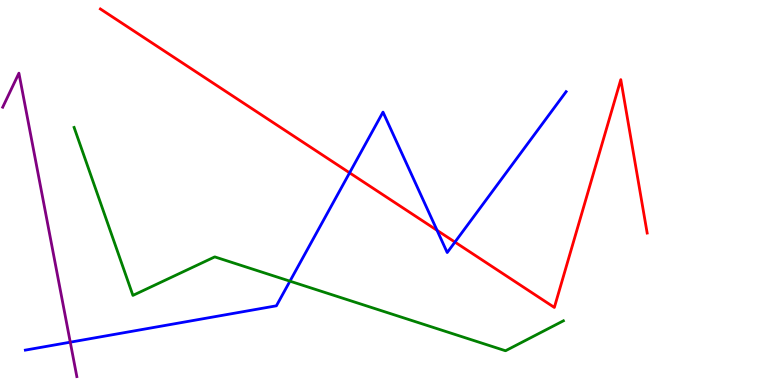[{'lines': ['blue', 'red'], 'intersections': [{'x': 4.51, 'y': 5.51}, {'x': 5.64, 'y': 4.02}, {'x': 5.87, 'y': 3.71}]}, {'lines': ['green', 'red'], 'intersections': []}, {'lines': ['purple', 'red'], 'intersections': []}, {'lines': ['blue', 'green'], 'intersections': [{'x': 3.74, 'y': 2.7}]}, {'lines': ['blue', 'purple'], 'intersections': [{'x': 0.907, 'y': 1.11}]}, {'lines': ['green', 'purple'], 'intersections': []}]